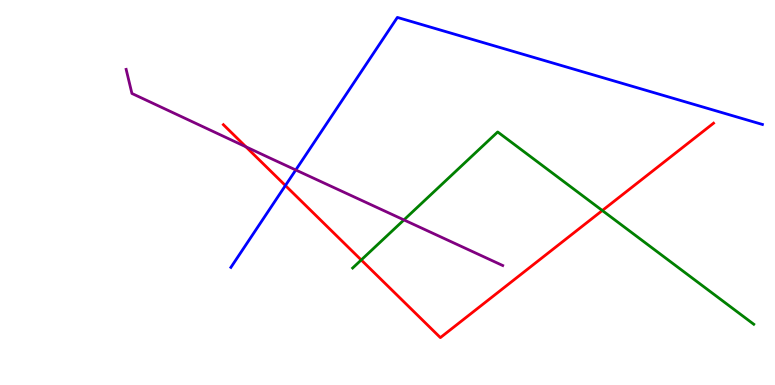[{'lines': ['blue', 'red'], 'intersections': [{'x': 3.68, 'y': 5.18}]}, {'lines': ['green', 'red'], 'intersections': [{'x': 4.66, 'y': 3.25}, {'x': 7.77, 'y': 4.53}]}, {'lines': ['purple', 'red'], 'intersections': [{'x': 3.17, 'y': 6.19}]}, {'lines': ['blue', 'green'], 'intersections': []}, {'lines': ['blue', 'purple'], 'intersections': [{'x': 3.82, 'y': 5.58}]}, {'lines': ['green', 'purple'], 'intersections': [{'x': 5.21, 'y': 4.29}]}]